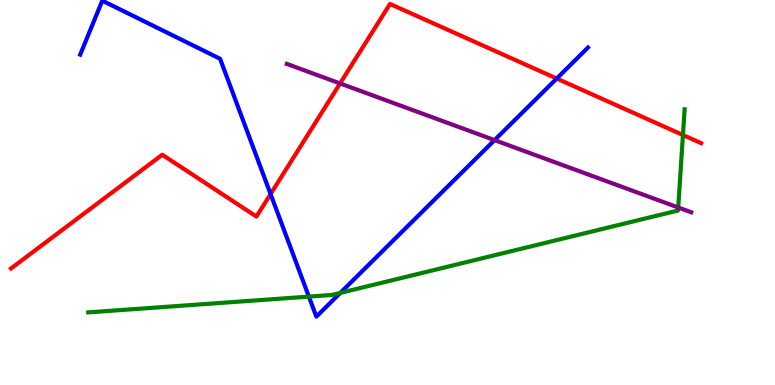[{'lines': ['blue', 'red'], 'intersections': [{'x': 3.49, 'y': 4.96}, {'x': 7.18, 'y': 7.96}]}, {'lines': ['green', 'red'], 'intersections': [{'x': 8.81, 'y': 6.49}]}, {'lines': ['purple', 'red'], 'intersections': [{'x': 4.39, 'y': 7.83}]}, {'lines': ['blue', 'green'], 'intersections': [{'x': 3.99, 'y': 2.3}, {'x': 4.39, 'y': 2.39}]}, {'lines': ['blue', 'purple'], 'intersections': [{'x': 6.38, 'y': 6.36}]}, {'lines': ['green', 'purple'], 'intersections': [{'x': 8.75, 'y': 4.61}]}]